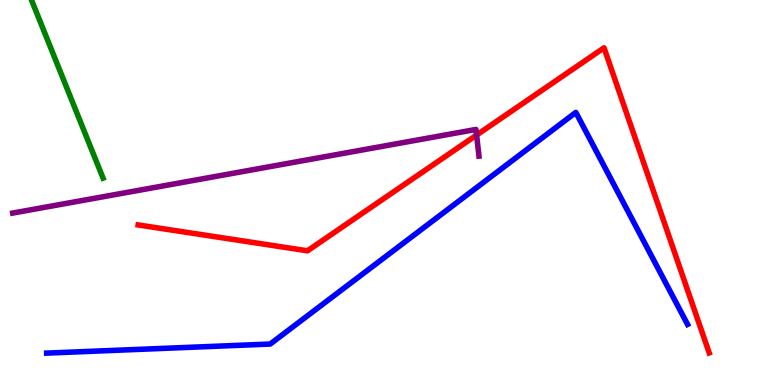[{'lines': ['blue', 'red'], 'intersections': []}, {'lines': ['green', 'red'], 'intersections': []}, {'lines': ['purple', 'red'], 'intersections': [{'x': 6.15, 'y': 6.49}]}, {'lines': ['blue', 'green'], 'intersections': []}, {'lines': ['blue', 'purple'], 'intersections': []}, {'lines': ['green', 'purple'], 'intersections': []}]